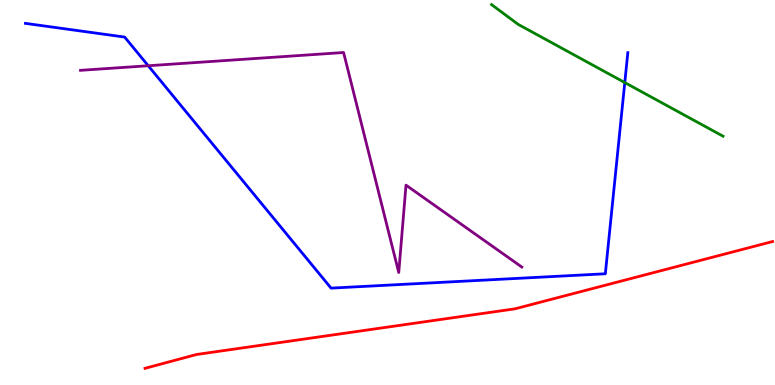[{'lines': ['blue', 'red'], 'intersections': []}, {'lines': ['green', 'red'], 'intersections': []}, {'lines': ['purple', 'red'], 'intersections': []}, {'lines': ['blue', 'green'], 'intersections': [{'x': 8.06, 'y': 7.86}]}, {'lines': ['blue', 'purple'], 'intersections': [{'x': 1.91, 'y': 8.29}]}, {'lines': ['green', 'purple'], 'intersections': []}]